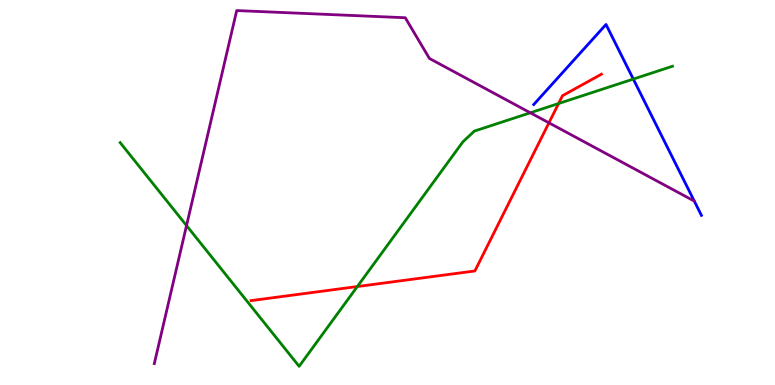[{'lines': ['blue', 'red'], 'intersections': []}, {'lines': ['green', 'red'], 'intersections': [{'x': 4.61, 'y': 2.56}, {'x': 7.21, 'y': 7.31}]}, {'lines': ['purple', 'red'], 'intersections': [{'x': 7.08, 'y': 6.81}]}, {'lines': ['blue', 'green'], 'intersections': [{'x': 8.17, 'y': 7.95}]}, {'lines': ['blue', 'purple'], 'intersections': []}, {'lines': ['green', 'purple'], 'intersections': [{'x': 2.41, 'y': 4.14}, {'x': 6.84, 'y': 7.07}]}]